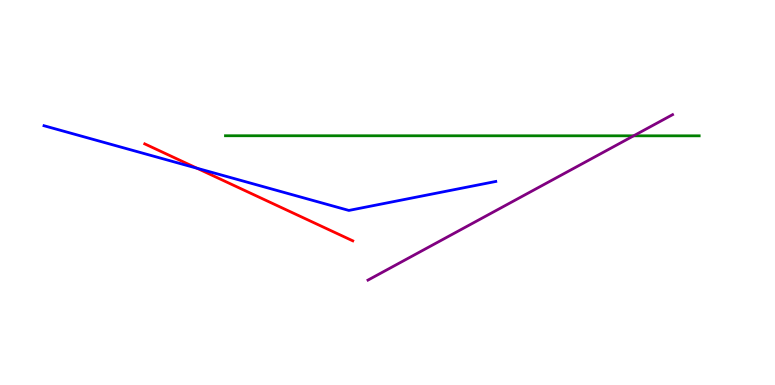[{'lines': ['blue', 'red'], 'intersections': [{'x': 2.54, 'y': 5.63}]}, {'lines': ['green', 'red'], 'intersections': []}, {'lines': ['purple', 'red'], 'intersections': []}, {'lines': ['blue', 'green'], 'intersections': []}, {'lines': ['blue', 'purple'], 'intersections': []}, {'lines': ['green', 'purple'], 'intersections': [{'x': 8.18, 'y': 6.47}]}]